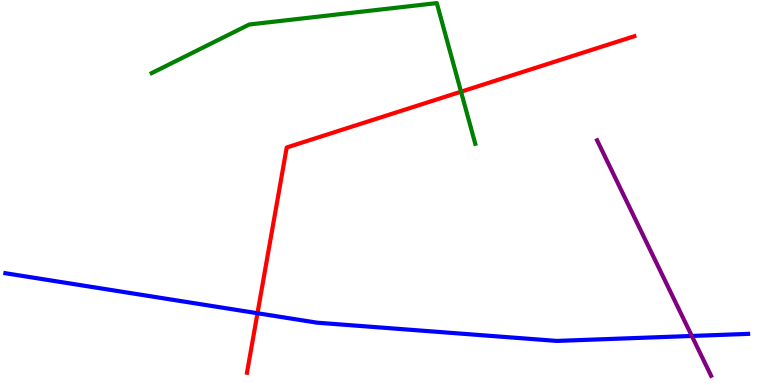[{'lines': ['blue', 'red'], 'intersections': [{'x': 3.32, 'y': 1.86}]}, {'lines': ['green', 'red'], 'intersections': [{'x': 5.95, 'y': 7.62}]}, {'lines': ['purple', 'red'], 'intersections': []}, {'lines': ['blue', 'green'], 'intersections': []}, {'lines': ['blue', 'purple'], 'intersections': [{'x': 8.93, 'y': 1.27}]}, {'lines': ['green', 'purple'], 'intersections': []}]